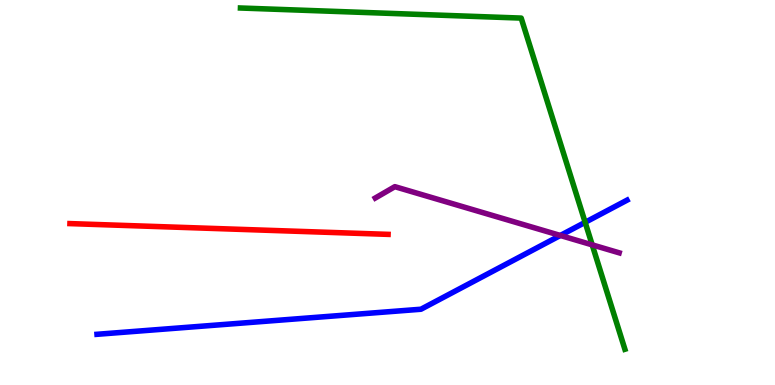[{'lines': ['blue', 'red'], 'intersections': []}, {'lines': ['green', 'red'], 'intersections': []}, {'lines': ['purple', 'red'], 'intersections': []}, {'lines': ['blue', 'green'], 'intersections': [{'x': 7.55, 'y': 4.22}]}, {'lines': ['blue', 'purple'], 'intersections': [{'x': 7.23, 'y': 3.88}]}, {'lines': ['green', 'purple'], 'intersections': [{'x': 7.64, 'y': 3.64}]}]